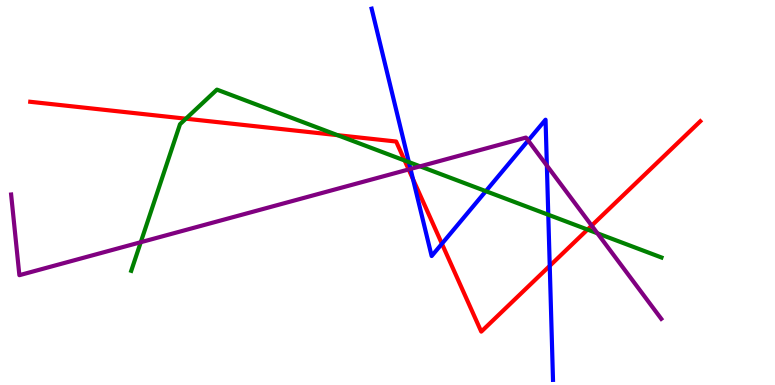[{'lines': ['blue', 'red'], 'intersections': [{'x': 5.33, 'y': 5.35}, {'x': 5.7, 'y': 3.67}, {'x': 7.09, 'y': 3.09}]}, {'lines': ['green', 'red'], 'intersections': [{'x': 2.4, 'y': 6.92}, {'x': 4.36, 'y': 6.49}, {'x': 5.22, 'y': 5.83}, {'x': 7.58, 'y': 4.04}]}, {'lines': ['purple', 'red'], 'intersections': [{'x': 5.27, 'y': 5.6}, {'x': 7.63, 'y': 4.14}]}, {'lines': ['blue', 'green'], 'intersections': [{'x': 5.28, 'y': 5.79}, {'x': 6.27, 'y': 5.03}, {'x': 7.07, 'y': 4.42}]}, {'lines': ['blue', 'purple'], 'intersections': [{'x': 5.3, 'y': 5.61}, {'x': 6.82, 'y': 6.35}, {'x': 7.06, 'y': 5.7}]}, {'lines': ['green', 'purple'], 'intersections': [{'x': 1.82, 'y': 3.71}, {'x': 5.42, 'y': 5.68}, {'x': 7.71, 'y': 3.94}]}]